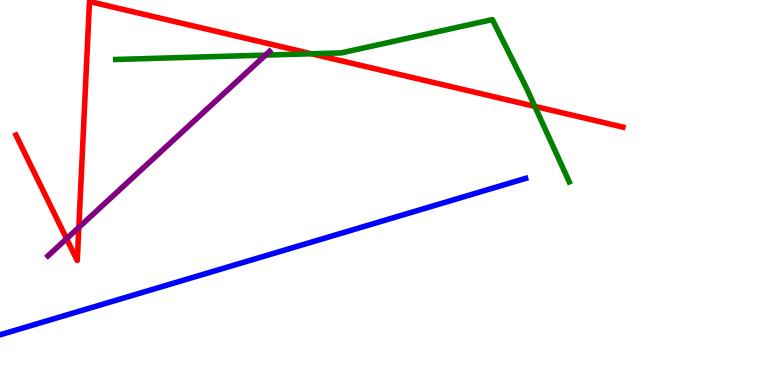[{'lines': ['blue', 'red'], 'intersections': []}, {'lines': ['green', 'red'], 'intersections': [{'x': 4.02, 'y': 8.6}, {'x': 6.9, 'y': 7.24}]}, {'lines': ['purple', 'red'], 'intersections': [{'x': 0.859, 'y': 3.8}, {'x': 1.02, 'y': 4.09}]}, {'lines': ['blue', 'green'], 'intersections': []}, {'lines': ['blue', 'purple'], 'intersections': []}, {'lines': ['green', 'purple'], 'intersections': [{'x': 3.43, 'y': 8.57}]}]